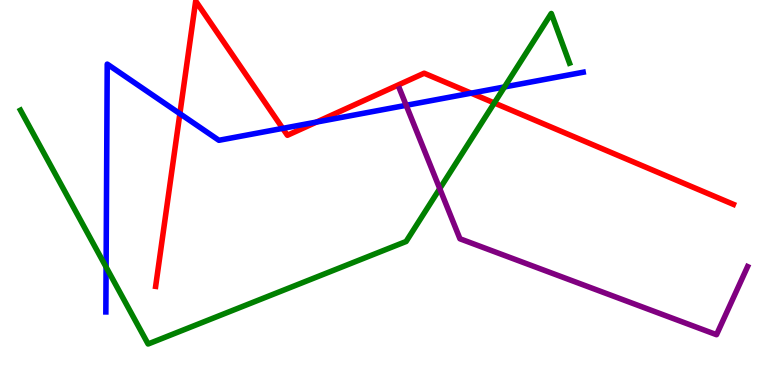[{'lines': ['blue', 'red'], 'intersections': [{'x': 2.32, 'y': 7.05}, {'x': 3.65, 'y': 6.67}, {'x': 4.08, 'y': 6.83}, {'x': 6.08, 'y': 7.58}]}, {'lines': ['green', 'red'], 'intersections': [{'x': 6.38, 'y': 7.33}]}, {'lines': ['purple', 'red'], 'intersections': []}, {'lines': ['blue', 'green'], 'intersections': [{'x': 1.37, 'y': 3.06}, {'x': 6.51, 'y': 7.74}]}, {'lines': ['blue', 'purple'], 'intersections': [{'x': 5.24, 'y': 7.26}]}, {'lines': ['green', 'purple'], 'intersections': [{'x': 5.67, 'y': 5.1}]}]